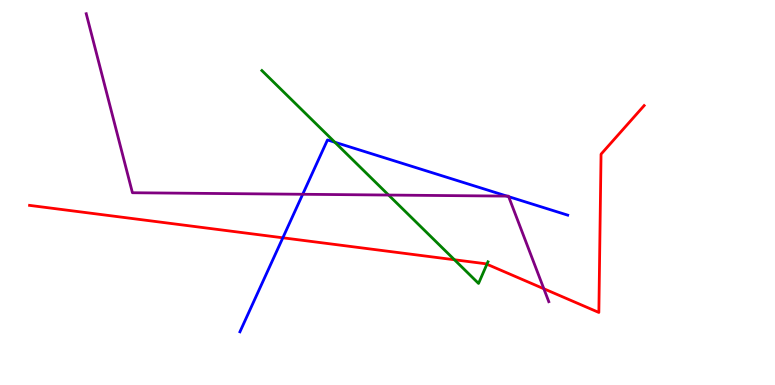[{'lines': ['blue', 'red'], 'intersections': [{'x': 3.65, 'y': 3.82}]}, {'lines': ['green', 'red'], 'intersections': [{'x': 5.86, 'y': 3.25}, {'x': 6.28, 'y': 3.14}]}, {'lines': ['purple', 'red'], 'intersections': [{'x': 7.02, 'y': 2.5}]}, {'lines': ['blue', 'green'], 'intersections': [{'x': 4.32, 'y': 6.31}]}, {'lines': ['blue', 'purple'], 'intersections': [{'x': 3.91, 'y': 4.95}, {'x': 6.54, 'y': 4.91}, {'x': 6.56, 'y': 4.89}]}, {'lines': ['green', 'purple'], 'intersections': [{'x': 5.01, 'y': 4.93}]}]